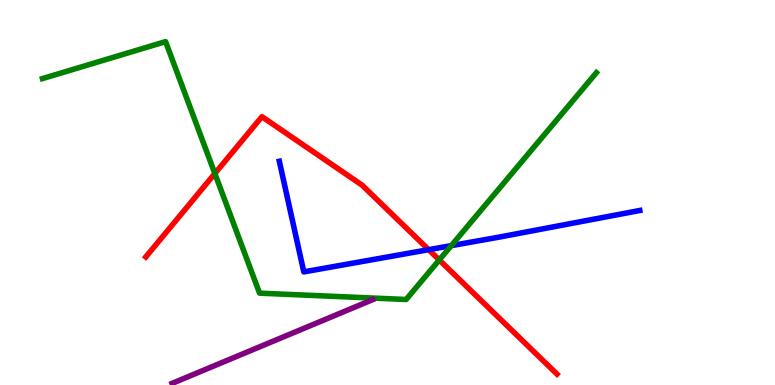[{'lines': ['blue', 'red'], 'intersections': [{'x': 5.53, 'y': 3.52}]}, {'lines': ['green', 'red'], 'intersections': [{'x': 2.77, 'y': 5.49}, {'x': 5.67, 'y': 3.25}]}, {'lines': ['purple', 'red'], 'intersections': []}, {'lines': ['blue', 'green'], 'intersections': [{'x': 5.82, 'y': 3.62}]}, {'lines': ['blue', 'purple'], 'intersections': []}, {'lines': ['green', 'purple'], 'intersections': []}]